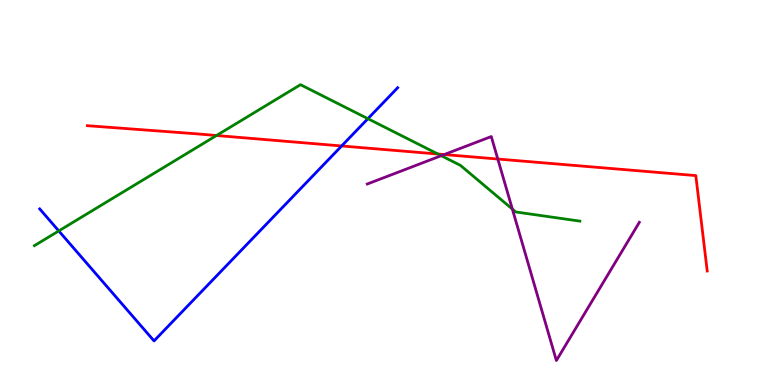[{'lines': ['blue', 'red'], 'intersections': [{'x': 4.41, 'y': 6.21}]}, {'lines': ['green', 'red'], 'intersections': [{'x': 2.79, 'y': 6.48}, {'x': 5.65, 'y': 6.0}]}, {'lines': ['purple', 'red'], 'intersections': [{'x': 5.73, 'y': 5.99}, {'x': 6.42, 'y': 5.87}]}, {'lines': ['blue', 'green'], 'intersections': [{'x': 0.758, 'y': 4.0}, {'x': 4.75, 'y': 6.92}]}, {'lines': ['blue', 'purple'], 'intersections': []}, {'lines': ['green', 'purple'], 'intersections': [{'x': 5.69, 'y': 5.96}, {'x': 6.61, 'y': 4.57}]}]